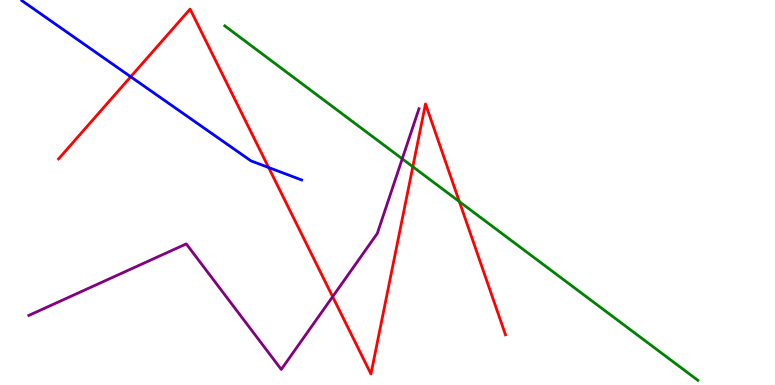[{'lines': ['blue', 'red'], 'intersections': [{'x': 1.69, 'y': 8.01}, {'x': 3.47, 'y': 5.65}]}, {'lines': ['green', 'red'], 'intersections': [{'x': 5.33, 'y': 5.67}, {'x': 5.93, 'y': 4.76}]}, {'lines': ['purple', 'red'], 'intersections': [{'x': 4.29, 'y': 2.29}]}, {'lines': ['blue', 'green'], 'intersections': []}, {'lines': ['blue', 'purple'], 'intersections': []}, {'lines': ['green', 'purple'], 'intersections': [{'x': 5.19, 'y': 5.87}]}]